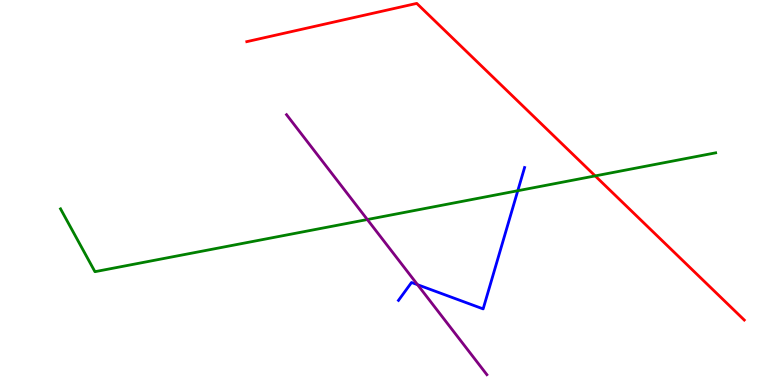[{'lines': ['blue', 'red'], 'intersections': []}, {'lines': ['green', 'red'], 'intersections': [{'x': 7.68, 'y': 5.43}]}, {'lines': ['purple', 'red'], 'intersections': []}, {'lines': ['blue', 'green'], 'intersections': [{'x': 6.68, 'y': 5.05}]}, {'lines': ['blue', 'purple'], 'intersections': [{'x': 5.39, 'y': 2.61}]}, {'lines': ['green', 'purple'], 'intersections': [{'x': 4.74, 'y': 4.3}]}]